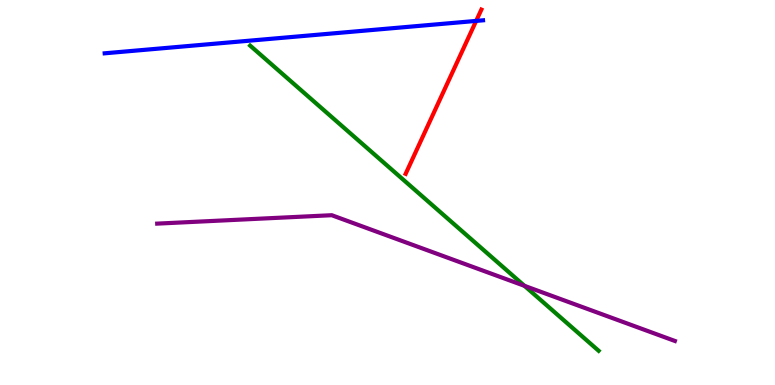[{'lines': ['blue', 'red'], 'intersections': [{'x': 6.14, 'y': 9.46}]}, {'lines': ['green', 'red'], 'intersections': []}, {'lines': ['purple', 'red'], 'intersections': []}, {'lines': ['blue', 'green'], 'intersections': []}, {'lines': ['blue', 'purple'], 'intersections': []}, {'lines': ['green', 'purple'], 'intersections': [{'x': 6.77, 'y': 2.58}]}]